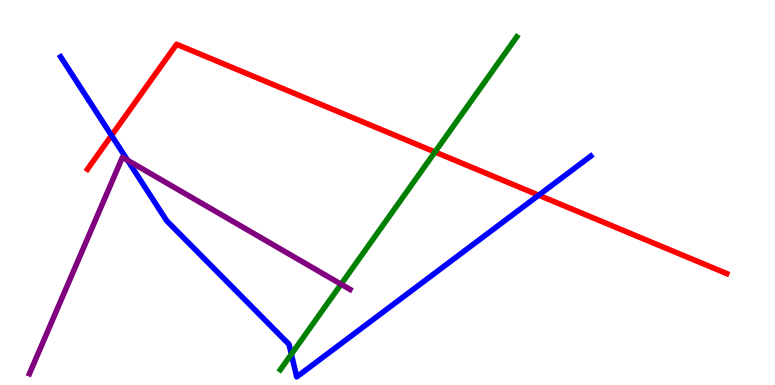[{'lines': ['blue', 'red'], 'intersections': [{'x': 1.44, 'y': 6.48}, {'x': 6.95, 'y': 4.93}]}, {'lines': ['green', 'red'], 'intersections': [{'x': 5.61, 'y': 6.05}]}, {'lines': ['purple', 'red'], 'intersections': []}, {'lines': ['blue', 'green'], 'intersections': [{'x': 3.76, 'y': 0.8}]}, {'lines': ['blue', 'purple'], 'intersections': [{'x': 1.65, 'y': 5.84}]}, {'lines': ['green', 'purple'], 'intersections': [{'x': 4.4, 'y': 2.62}]}]